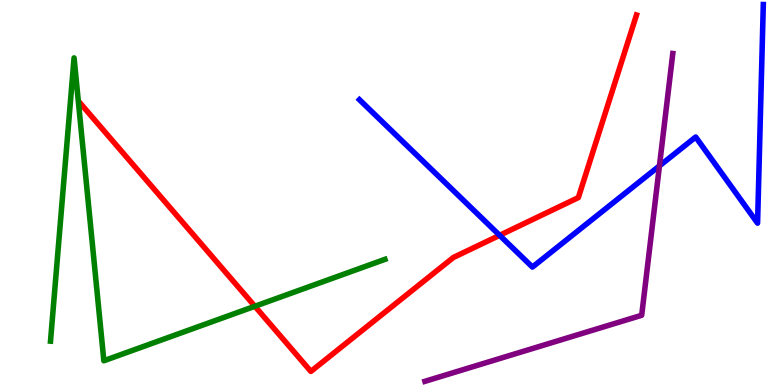[{'lines': ['blue', 'red'], 'intersections': [{'x': 6.45, 'y': 3.89}]}, {'lines': ['green', 'red'], 'intersections': [{'x': 3.29, 'y': 2.04}]}, {'lines': ['purple', 'red'], 'intersections': []}, {'lines': ['blue', 'green'], 'intersections': []}, {'lines': ['blue', 'purple'], 'intersections': [{'x': 8.51, 'y': 5.69}]}, {'lines': ['green', 'purple'], 'intersections': []}]